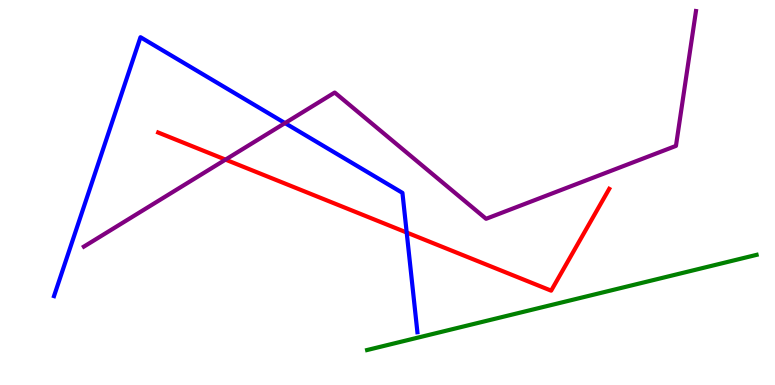[{'lines': ['blue', 'red'], 'intersections': [{'x': 5.25, 'y': 3.96}]}, {'lines': ['green', 'red'], 'intersections': []}, {'lines': ['purple', 'red'], 'intersections': [{'x': 2.91, 'y': 5.85}]}, {'lines': ['blue', 'green'], 'intersections': []}, {'lines': ['blue', 'purple'], 'intersections': [{'x': 3.68, 'y': 6.8}]}, {'lines': ['green', 'purple'], 'intersections': []}]